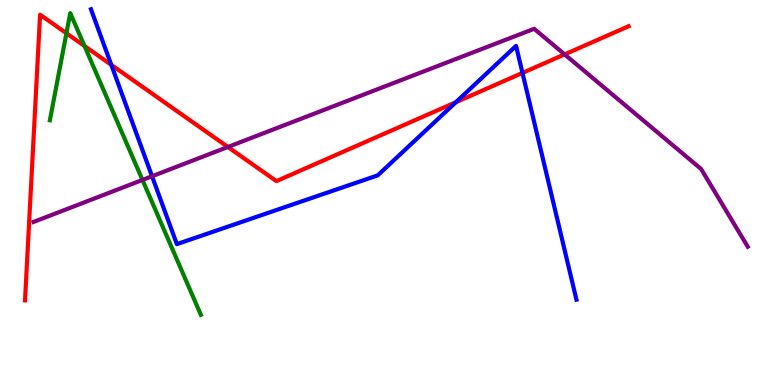[{'lines': ['blue', 'red'], 'intersections': [{'x': 1.44, 'y': 8.32}, {'x': 5.88, 'y': 7.35}, {'x': 6.74, 'y': 8.11}]}, {'lines': ['green', 'red'], 'intersections': [{'x': 0.857, 'y': 9.14}, {'x': 1.09, 'y': 8.81}]}, {'lines': ['purple', 'red'], 'intersections': [{'x': 2.94, 'y': 6.18}, {'x': 7.29, 'y': 8.59}]}, {'lines': ['blue', 'green'], 'intersections': []}, {'lines': ['blue', 'purple'], 'intersections': [{'x': 1.96, 'y': 5.42}]}, {'lines': ['green', 'purple'], 'intersections': [{'x': 1.84, 'y': 5.33}]}]